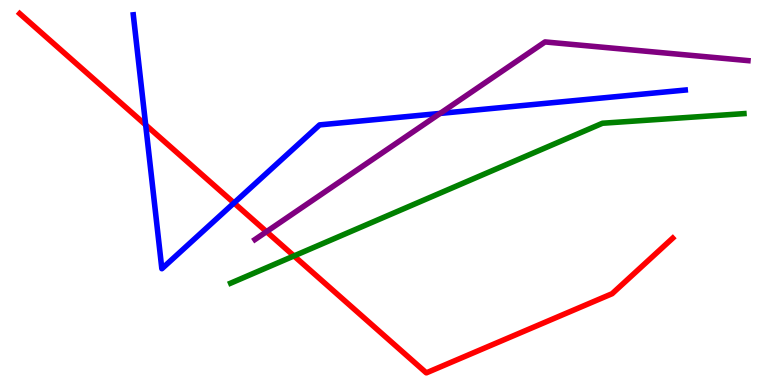[{'lines': ['blue', 'red'], 'intersections': [{'x': 1.88, 'y': 6.76}, {'x': 3.02, 'y': 4.73}]}, {'lines': ['green', 'red'], 'intersections': [{'x': 3.79, 'y': 3.35}]}, {'lines': ['purple', 'red'], 'intersections': [{'x': 3.44, 'y': 3.98}]}, {'lines': ['blue', 'green'], 'intersections': []}, {'lines': ['blue', 'purple'], 'intersections': [{'x': 5.68, 'y': 7.05}]}, {'lines': ['green', 'purple'], 'intersections': []}]